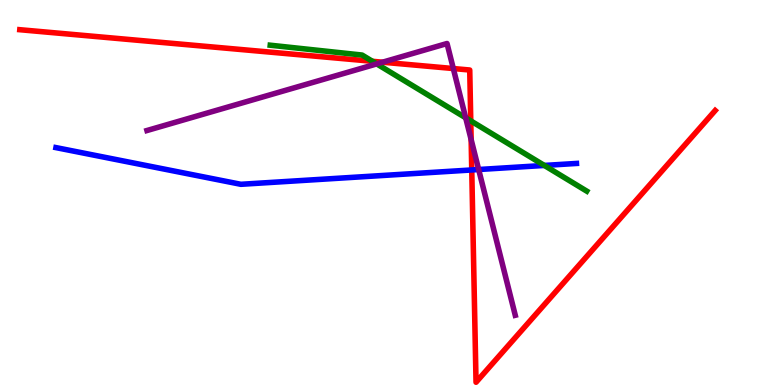[{'lines': ['blue', 'red'], 'intersections': [{'x': 6.09, 'y': 5.59}]}, {'lines': ['green', 'red'], 'intersections': [{'x': 4.81, 'y': 8.41}, {'x': 6.07, 'y': 6.86}]}, {'lines': ['purple', 'red'], 'intersections': [{'x': 4.94, 'y': 8.38}, {'x': 5.85, 'y': 8.22}, {'x': 6.08, 'y': 6.38}]}, {'lines': ['blue', 'green'], 'intersections': [{'x': 7.02, 'y': 5.7}]}, {'lines': ['blue', 'purple'], 'intersections': [{'x': 6.18, 'y': 5.6}]}, {'lines': ['green', 'purple'], 'intersections': [{'x': 4.86, 'y': 8.34}, {'x': 6.01, 'y': 6.94}]}]